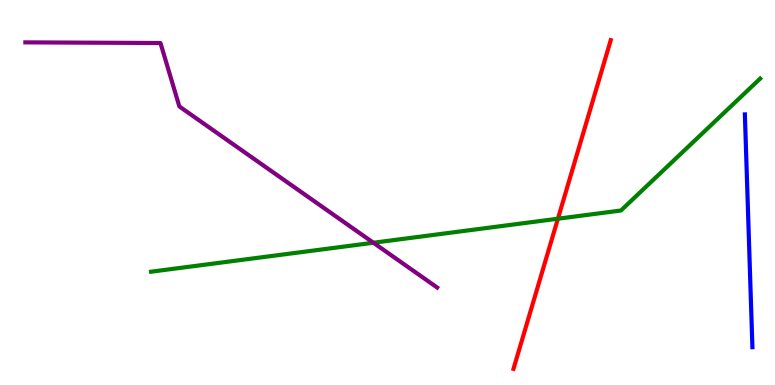[{'lines': ['blue', 'red'], 'intersections': []}, {'lines': ['green', 'red'], 'intersections': [{'x': 7.2, 'y': 4.32}]}, {'lines': ['purple', 'red'], 'intersections': []}, {'lines': ['blue', 'green'], 'intersections': []}, {'lines': ['blue', 'purple'], 'intersections': []}, {'lines': ['green', 'purple'], 'intersections': [{'x': 4.82, 'y': 3.69}]}]